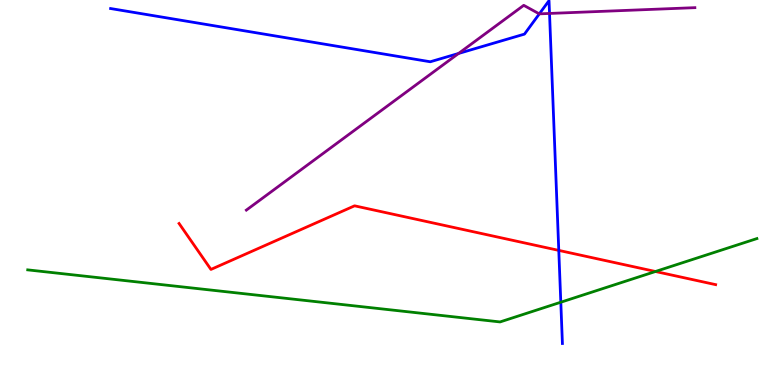[{'lines': ['blue', 'red'], 'intersections': [{'x': 7.21, 'y': 3.5}]}, {'lines': ['green', 'red'], 'intersections': [{'x': 8.46, 'y': 2.95}]}, {'lines': ['purple', 'red'], 'intersections': []}, {'lines': ['blue', 'green'], 'intersections': [{'x': 7.24, 'y': 2.15}]}, {'lines': ['blue', 'purple'], 'intersections': [{'x': 5.92, 'y': 8.61}, {'x': 6.96, 'y': 9.64}, {'x': 7.09, 'y': 9.65}]}, {'lines': ['green', 'purple'], 'intersections': []}]